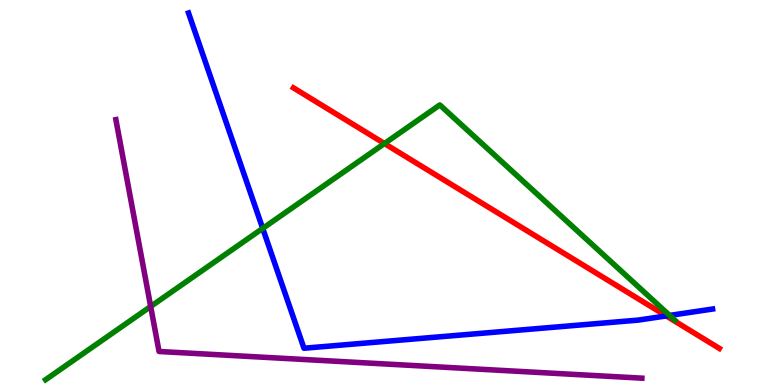[{'lines': ['blue', 'red'], 'intersections': [{'x': 8.6, 'y': 1.79}]}, {'lines': ['green', 'red'], 'intersections': [{'x': 4.96, 'y': 6.27}]}, {'lines': ['purple', 'red'], 'intersections': []}, {'lines': ['blue', 'green'], 'intersections': [{'x': 3.39, 'y': 4.07}, {'x': 8.64, 'y': 1.81}]}, {'lines': ['blue', 'purple'], 'intersections': []}, {'lines': ['green', 'purple'], 'intersections': [{'x': 1.94, 'y': 2.04}]}]